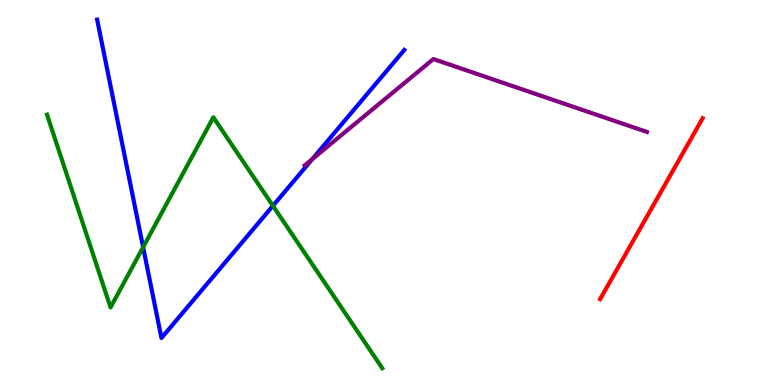[{'lines': ['blue', 'red'], 'intersections': []}, {'lines': ['green', 'red'], 'intersections': []}, {'lines': ['purple', 'red'], 'intersections': []}, {'lines': ['blue', 'green'], 'intersections': [{'x': 1.85, 'y': 3.58}, {'x': 3.52, 'y': 4.65}]}, {'lines': ['blue', 'purple'], 'intersections': [{'x': 4.03, 'y': 5.86}]}, {'lines': ['green', 'purple'], 'intersections': []}]